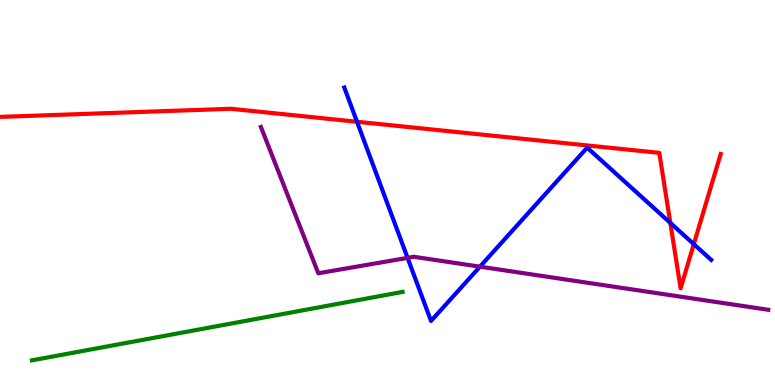[{'lines': ['blue', 'red'], 'intersections': [{'x': 4.61, 'y': 6.84}, {'x': 8.65, 'y': 4.21}, {'x': 8.95, 'y': 3.66}]}, {'lines': ['green', 'red'], 'intersections': []}, {'lines': ['purple', 'red'], 'intersections': []}, {'lines': ['blue', 'green'], 'intersections': []}, {'lines': ['blue', 'purple'], 'intersections': [{'x': 5.26, 'y': 3.3}, {'x': 6.19, 'y': 3.07}]}, {'lines': ['green', 'purple'], 'intersections': []}]